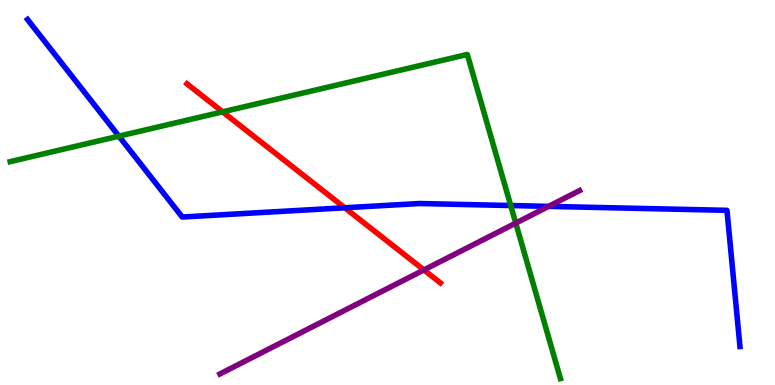[{'lines': ['blue', 'red'], 'intersections': [{'x': 4.45, 'y': 4.6}]}, {'lines': ['green', 'red'], 'intersections': [{'x': 2.87, 'y': 7.1}]}, {'lines': ['purple', 'red'], 'intersections': [{'x': 5.47, 'y': 2.99}]}, {'lines': ['blue', 'green'], 'intersections': [{'x': 1.53, 'y': 6.46}, {'x': 6.59, 'y': 4.66}]}, {'lines': ['blue', 'purple'], 'intersections': [{'x': 7.08, 'y': 4.64}]}, {'lines': ['green', 'purple'], 'intersections': [{'x': 6.66, 'y': 4.21}]}]